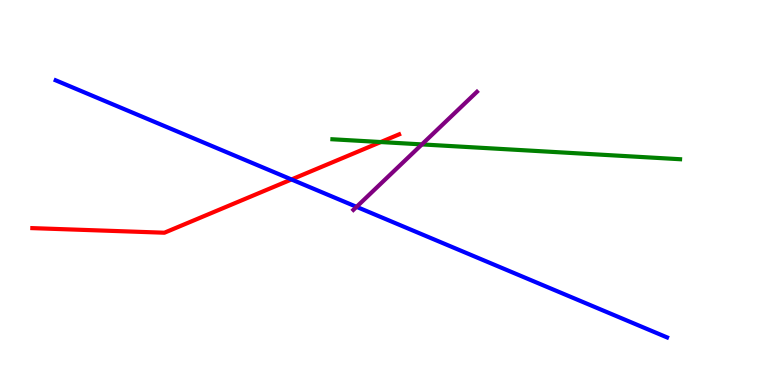[{'lines': ['blue', 'red'], 'intersections': [{'x': 3.76, 'y': 5.34}]}, {'lines': ['green', 'red'], 'intersections': [{'x': 4.91, 'y': 6.31}]}, {'lines': ['purple', 'red'], 'intersections': []}, {'lines': ['blue', 'green'], 'intersections': []}, {'lines': ['blue', 'purple'], 'intersections': [{'x': 4.6, 'y': 4.63}]}, {'lines': ['green', 'purple'], 'intersections': [{'x': 5.44, 'y': 6.25}]}]